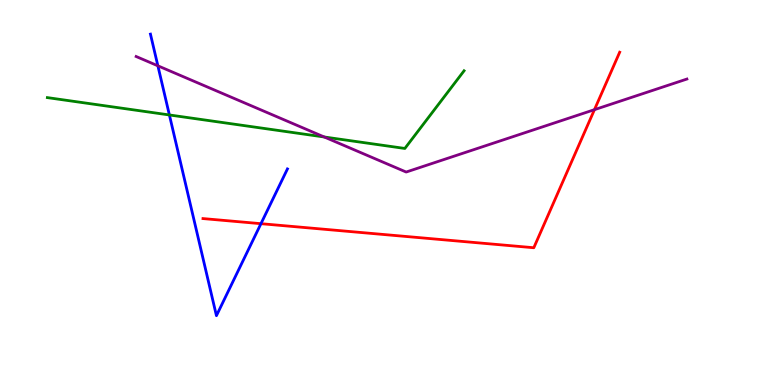[{'lines': ['blue', 'red'], 'intersections': [{'x': 3.37, 'y': 4.19}]}, {'lines': ['green', 'red'], 'intersections': []}, {'lines': ['purple', 'red'], 'intersections': [{'x': 7.67, 'y': 7.15}]}, {'lines': ['blue', 'green'], 'intersections': [{'x': 2.19, 'y': 7.01}]}, {'lines': ['blue', 'purple'], 'intersections': [{'x': 2.04, 'y': 8.29}]}, {'lines': ['green', 'purple'], 'intersections': [{'x': 4.18, 'y': 6.44}]}]